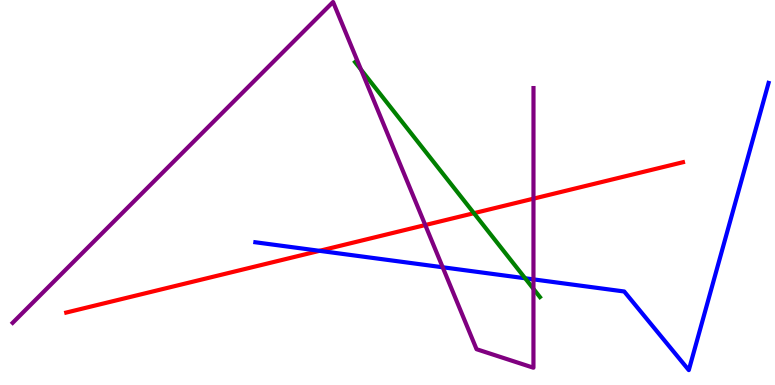[{'lines': ['blue', 'red'], 'intersections': [{'x': 4.12, 'y': 3.49}]}, {'lines': ['green', 'red'], 'intersections': [{'x': 6.12, 'y': 4.46}]}, {'lines': ['purple', 'red'], 'intersections': [{'x': 5.49, 'y': 4.15}, {'x': 6.88, 'y': 4.84}]}, {'lines': ['blue', 'green'], 'intersections': [{'x': 6.78, 'y': 2.77}]}, {'lines': ['blue', 'purple'], 'intersections': [{'x': 5.71, 'y': 3.06}, {'x': 6.88, 'y': 2.74}]}, {'lines': ['green', 'purple'], 'intersections': [{'x': 4.66, 'y': 8.19}, {'x': 6.88, 'y': 2.5}]}]